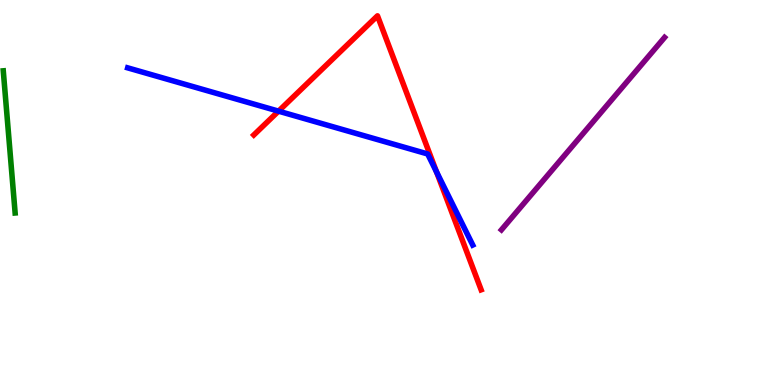[{'lines': ['blue', 'red'], 'intersections': [{'x': 3.59, 'y': 7.11}, {'x': 5.63, 'y': 5.54}]}, {'lines': ['green', 'red'], 'intersections': []}, {'lines': ['purple', 'red'], 'intersections': []}, {'lines': ['blue', 'green'], 'intersections': []}, {'lines': ['blue', 'purple'], 'intersections': []}, {'lines': ['green', 'purple'], 'intersections': []}]